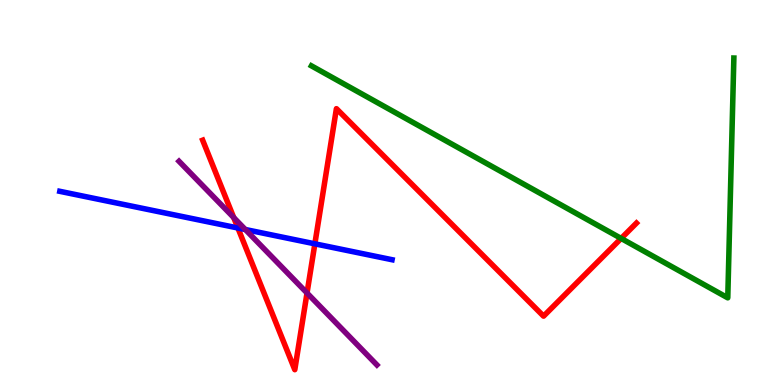[{'lines': ['blue', 'red'], 'intersections': [{'x': 3.07, 'y': 4.08}, {'x': 4.06, 'y': 3.67}]}, {'lines': ['green', 'red'], 'intersections': [{'x': 8.01, 'y': 3.81}]}, {'lines': ['purple', 'red'], 'intersections': [{'x': 3.02, 'y': 4.35}, {'x': 3.96, 'y': 2.39}]}, {'lines': ['blue', 'green'], 'intersections': []}, {'lines': ['blue', 'purple'], 'intersections': [{'x': 3.17, 'y': 4.04}]}, {'lines': ['green', 'purple'], 'intersections': []}]